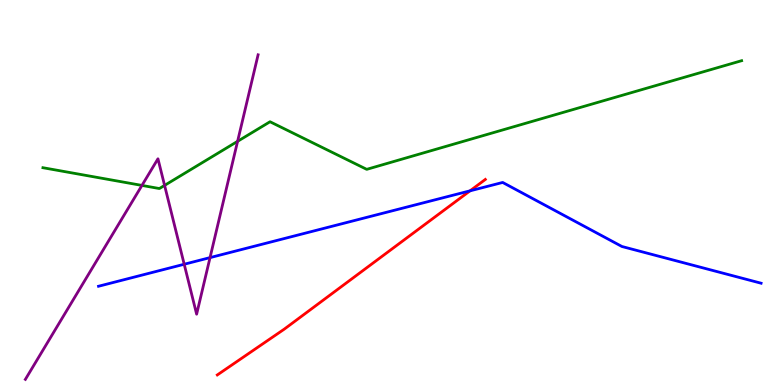[{'lines': ['blue', 'red'], 'intersections': [{'x': 6.07, 'y': 5.04}]}, {'lines': ['green', 'red'], 'intersections': []}, {'lines': ['purple', 'red'], 'intersections': []}, {'lines': ['blue', 'green'], 'intersections': []}, {'lines': ['blue', 'purple'], 'intersections': [{'x': 2.38, 'y': 3.14}, {'x': 2.71, 'y': 3.31}]}, {'lines': ['green', 'purple'], 'intersections': [{'x': 1.83, 'y': 5.18}, {'x': 2.12, 'y': 5.18}, {'x': 3.07, 'y': 6.33}]}]